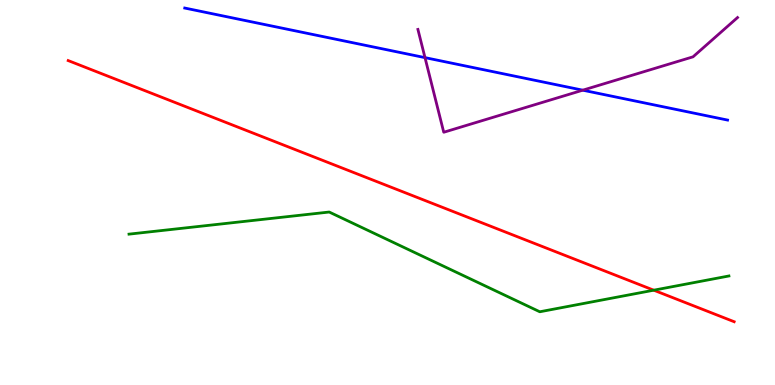[{'lines': ['blue', 'red'], 'intersections': []}, {'lines': ['green', 'red'], 'intersections': [{'x': 8.44, 'y': 2.46}]}, {'lines': ['purple', 'red'], 'intersections': []}, {'lines': ['blue', 'green'], 'intersections': []}, {'lines': ['blue', 'purple'], 'intersections': [{'x': 5.48, 'y': 8.5}, {'x': 7.52, 'y': 7.66}]}, {'lines': ['green', 'purple'], 'intersections': []}]